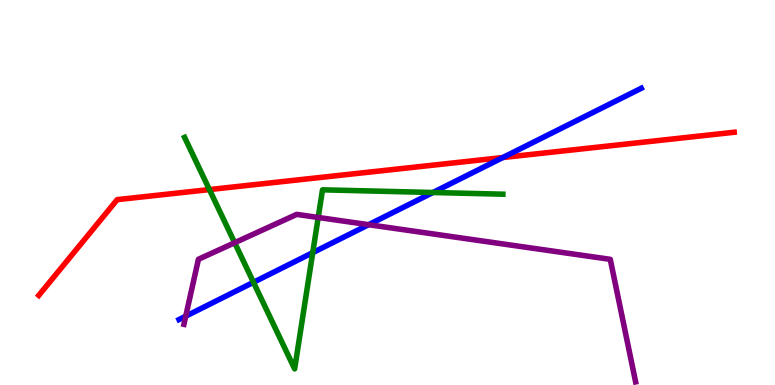[{'lines': ['blue', 'red'], 'intersections': [{'x': 6.49, 'y': 5.91}]}, {'lines': ['green', 'red'], 'intersections': [{'x': 2.7, 'y': 5.08}]}, {'lines': ['purple', 'red'], 'intersections': []}, {'lines': ['blue', 'green'], 'intersections': [{'x': 3.27, 'y': 2.67}, {'x': 4.04, 'y': 3.44}, {'x': 5.59, 'y': 5.0}]}, {'lines': ['blue', 'purple'], 'intersections': [{'x': 2.4, 'y': 1.79}, {'x': 4.76, 'y': 4.16}]}, {'lines': ['green', 'purple'], 'intersections': [{'x': 3.03, 'y': 3.7}, {'x': 4.11, 'y': 4.35}]}]